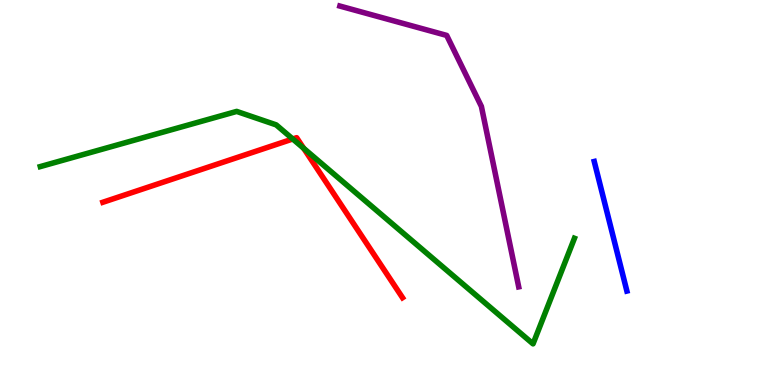[{'lines': ['blue', 'red'], 'intersections': []}, {'lines': ['green', 'red'], 'intersections': [{'x': 3.78, 'y': 6.39}, {'x': 3.92, 'y': 6.15}]}, {'lines': ['purple', 'red'], 'intersections': []}, {'lines': ['blue', 'green'], 'intersections': []}, {'lines': ['blue', 'purple'], 'intersections': []}, {'lines': ['green', 'purple'], 'intersections': []}]